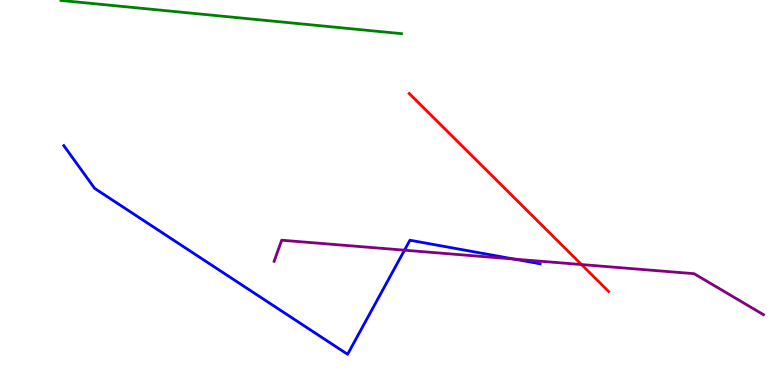[{'lines': ['blue', 'red'], 'intersections': []}, {'lines': ['green', 'red'], 'intersections': []}, {'lines': ['purple', 'red'], 'intersections': [{'x': 7.5, 'y': 3.13}]}, {'lines': ['blue', 'green'], 'intersections': []}, {'lines': ['blue', 'purple'], 'intersections': [{'x': 5.22, 'y': 3.5}, {'x': 6.63, 'y': 3.27}]}, {'lines': ['green', 'purple'], 'intersections': []}]